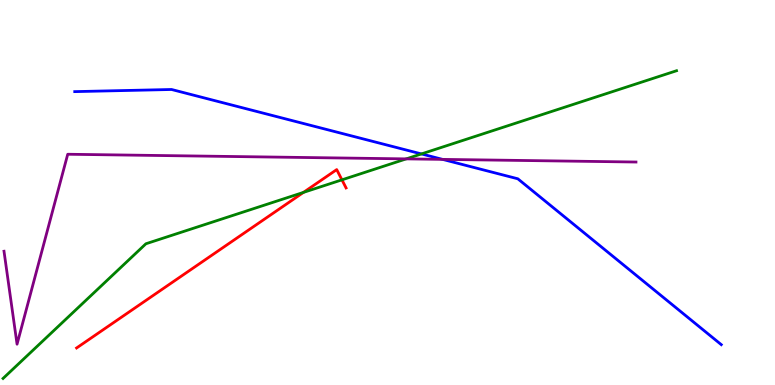[{'lines': ['blue', 'red'], 'intersections': []}, {'lines': ['green', 'red'], 'intersections': [{'x': 3.92, 'y': 5.0}, {'x': 4.41, 'y': 5.33}]}, {'lines': ['purple', 'red'], 'intersections': []}, {'lines': ['blue', 'green'], 'intersections': [{'x': 5.44, 'y': 6.0}]}, {'lines': ['blue', 'purple'], 'intersections': [{'x': 5.71, 'y': 5.86}]}, {'lines': ['green', 'purple'], 'intersections': [{'x': 5.24, 'y': 5.87}]}]